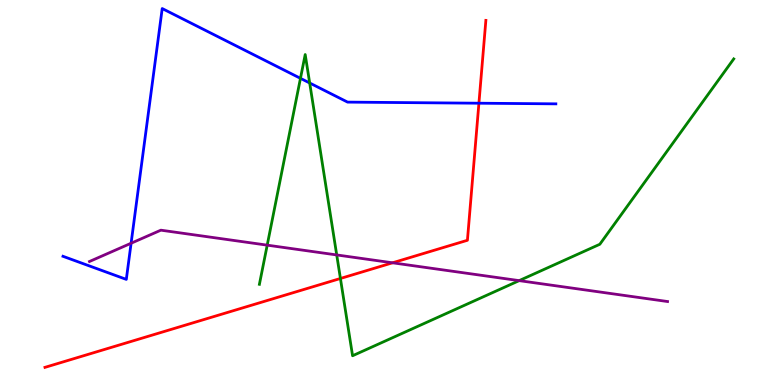[{'lines': ['blue', 'red'], 'intersections': [{'x': 6.18, 'y': 7.32}]}, {'lines': ['green', 'red'], 'intersections': [{'x': 4.39, 'y': 2.77}]}, {'lines': ['purple', 'red'], 'intersections': [{'x': 5.07, 'y': 3.17}]}, {'lines': ['blue', 'green'], 'intersections': [{'x': 3.88, 'y': 7.97}, {'x': 4.0, 'y': 7.84}]}, {'lines': ['blue', 'purple'], 'intersections': [{'x': 1.69, 'y': 3.68}]}, {'lines': ['green', 'purple'], 'intersections': [{'x': 3.45, 'y': 3.63}, {'x': 4.34, 'y': 3.38}, {'x': 6.7, 'y': 2.71}]}]